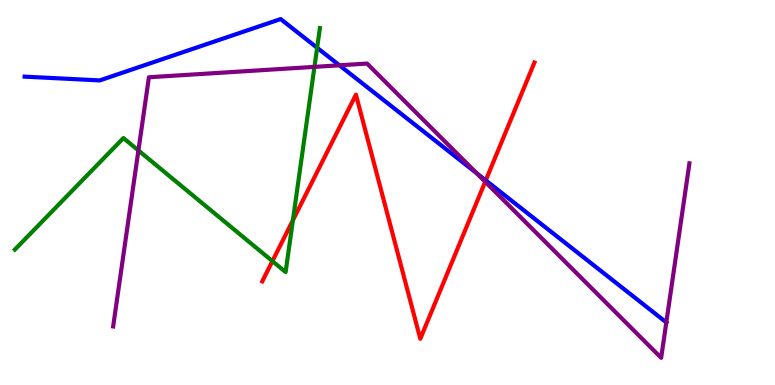[{'lines': ['blue', 'red'], 'intersections': [{'x': 6.27, 'y': 5.31}]}, {'lines': ['green', 'red'], 'intersections': [{'x': 3.51, 'y': 3.22}, {'x': 3.78, 'y': 4.28}]}, {'lines': ['purple', 'red'], 'intersections': [{'x': 6.26, 'y': 5.28}]}, {'lines': ['blue', 'green'], 'intersections': [{'x': 4.09, 'y': 8.76}]}, {'lines': ['blue', 'purple'], 'intersections': [{'x': 4.38, 'y': 8.3}, {'x': 6.15, 'y': 5.5}, {'x': 8.6, 'y': 1.63}]}, {'lines': ['green', 'purple'], 'intersections': [{'x': 1.79, 'y': 6.09}, {'x': 4.06, 'y': 8.26}]}]